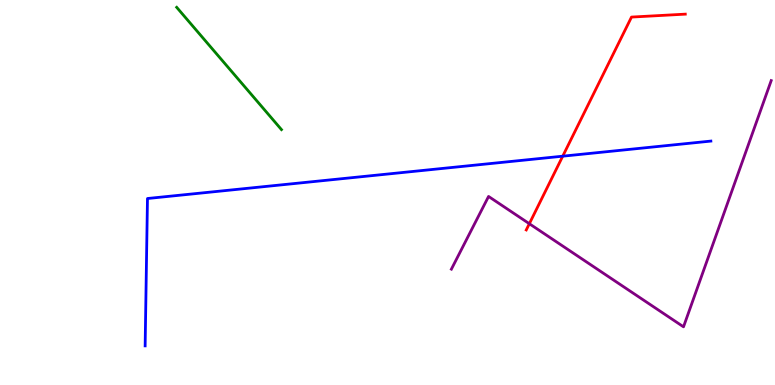[{'lines': ['blue', 'red'], 'intersections': [{'x': 7.26, 'y': 5.94}]}, {'lines': ['green', 'red'], 'intersections': []}, {'lines': ['purple', 'red'], 'intersections': [{'x': 6.83, 'y': 4.19}]}, {'lines': ['blue', 'green'], 'intersections': []}, {'lines': ['blue', 'purple'], 'intersections': []}, {'lines': ['green', 'purple'], 'intersections': []}]